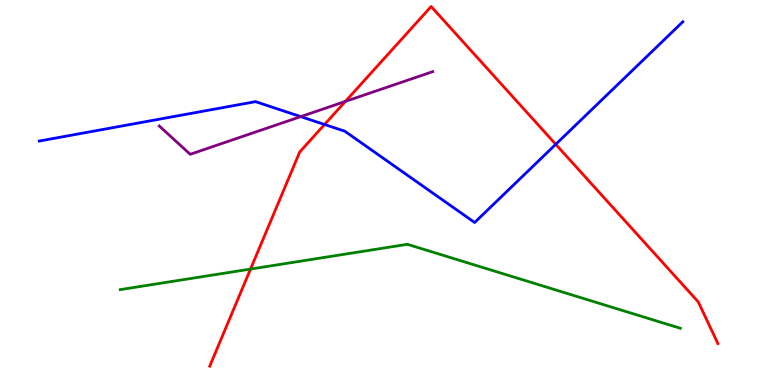[{'lines': ['blue', 'red'], 'intersections': [{'x': 4.19, 'y': 6.77}, {'x': 7.17, 'y': 6.25}]}, {'lines': ['green', 'red'], 'intersections': [{'x': 3.23, 'y': 3.01}]}, {'lines': ['purple', 'red'], 'intersections': [{'x': 4.46, 'y': 7.37}]}, {'lines': ['blue', 'green'], 'intersections': []}, {'lines': ['blue', 'purple'], 'intersections': [{'x': 3.88, 'y': 6.97}]}, {'lines': ['green', 'purple'], 'intersections': []}]